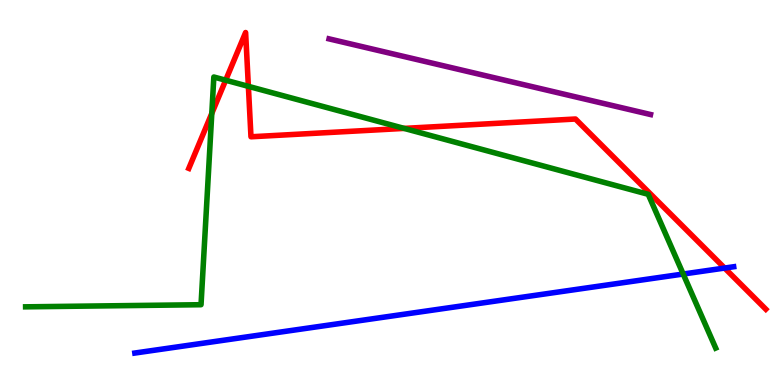[{'lines': ['blue', 'red'], 'intersections': [{'x': 9.35, 'y': 3.04}]}, {'lines': ['green', 'red'], 'intersections': [{'x': 2.73, 'y': 7.05}, {'x': 2.91, 'y': 7.92}, {'x': 3.2, 'y': 7.76}, {'x': 5.21, 'y': 6.67}]}, {'lines': ['purple', 'red'], 'intersections': []}, {'lines': ['blue', 'green'], 'intersections': [{'x': 8.82, 'y': 2.88}]}, {'lines': ['blue', 'purple'], 'intersections': []}, {'lines': ['green', 'purple'], 'intersections': []}]